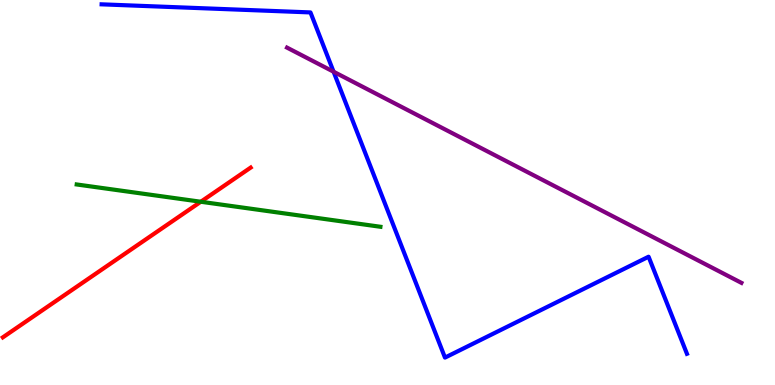[{'lines': ['blue', 'red'], 'intersections': []}, {'lines': ['green', 'red'], 'intersections': [{'x': 2.59, 'y': 4.76}]}, {'lines': ['purple', 'red'], 'intersections': []}, {'lines': ['blue', 'green'], 'intersections': []}, {'lines': ['blue', 'purple'], 'intersections': [{'x': 4.3, 'y': 8.14}]}, {'lines': ['green', 'purple'], 'intersections': []}]